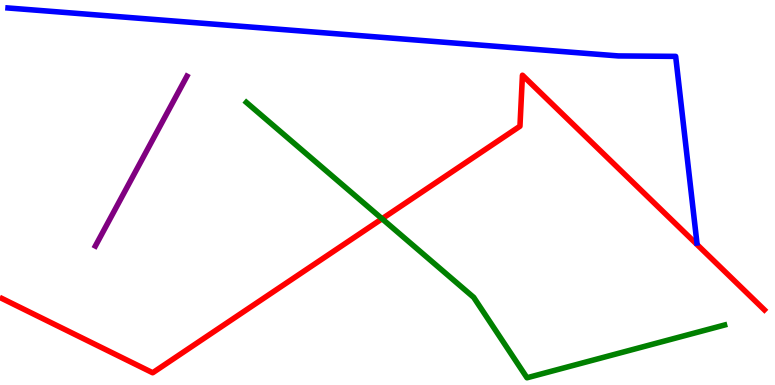[{'lines': ['blue', 'red'], 'intersections': []}, {'lines': ['green', 'red'], 'intersections': [{'x': 4.93, 'y': 4.32}]}, {'lines': ['purple', 'red'], 'intersections': []}, {'lines': ['blue', 'green'], 'intersections': []}, {'lines': ['blue', 'purple'], 'intersections': []}, {'lines': ['green', 'purple'], 'intersections': []}]